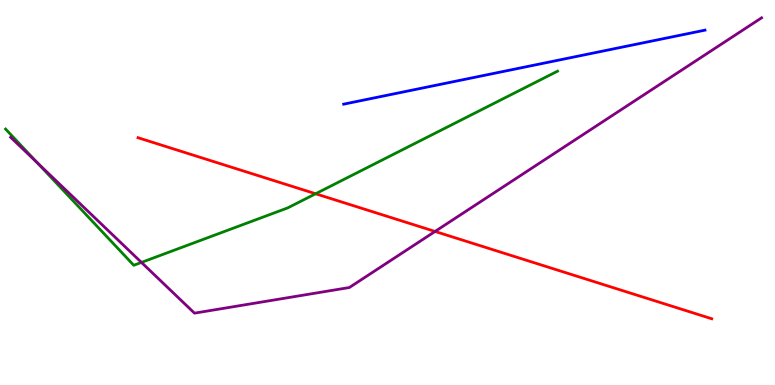[{'lines': ['blue', 'red'], 'intersections': []}, {'lines': ['green', 'red'], 'intersections': [{'x': 4.07, 'y': 4.97}]}, {'lines': ['purple', 'red'], 'intersections': [{'x': 5.61, 'y': 3.99}]}, {'lines': ['blue', 'green'], 'intersections': []}, {'lines': ['blue', 'purple'], 'intersections': []}, {'lines': ['green', 'purple'], 'intersections': [{'x': 0.484, 'y': 5.77}, {'x': 1.83, 'y': 3.18}]}]